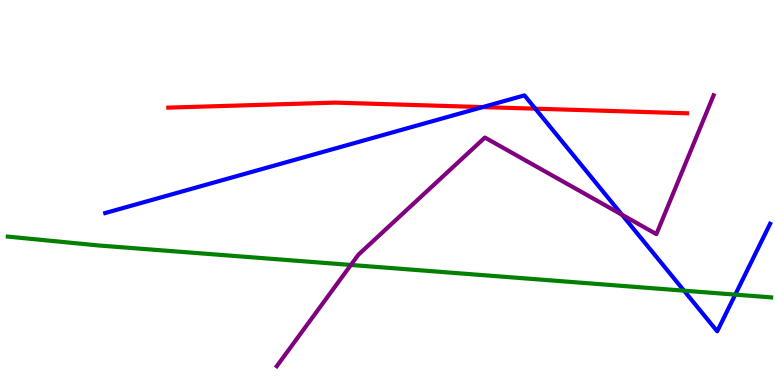[{'lines': ['blue', 'red'], 'intersections': [{'x': 6.23, 'y': 7.22}, {'x': 6.91, 'y': 7.18}]}, {'lines': ['green', 'red'], 'intersections': []}, {'lines': ['purple', 'red'], 'intersections': []}, {'lines': ['blue', 'green'], 'intersections': [{'x': 8.83, 'y': 2.45}, {'x': 9.49, 'y': 2.35}]}, {'lines': ['blue', 'purple'], 'intersections': [{'x': 8.03, 'y': 4.42}]}, {'lines': ['green', 'purple'], 'intersections': [{'x': 4.53, 'y': 3.12}]}]